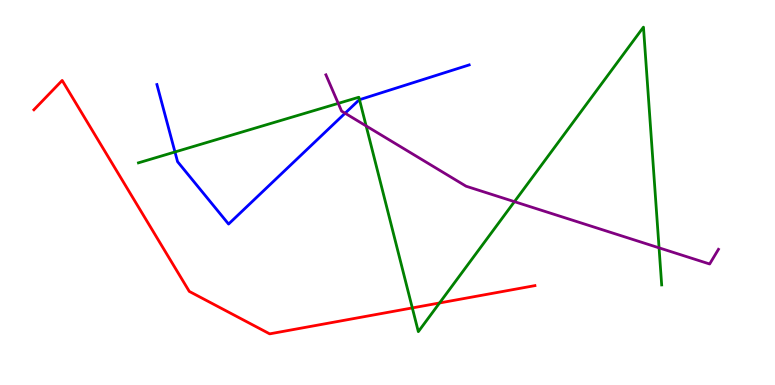[{'lines': ['blue', 'red'], 'intersections': []}, {'lines': ['green', 'red'], 'intersections': [{'x': 5.32, 'y': 2.0}, {'x': 5.67, 'y': 2.13}]}, {'lines': ['purple', 'red'], 'intersections': []}, {'lines': ['blue', 'green'], 'intersections': [{'x': 2.26, 'y': 6.05}, {'x': 4.64, 'y': 7.41}]}, {'lines': ['blue', 'purple'], 'intersections': [{'x': 4.45, 'y': 7.06}]}, {'lines': ['green', 'purple'], 'intersections': [{'x': 4.36, 'y': 7.31}, {'x': 4.72, 'y': 6.73}, {'x': 6.64, 'y': 4.76}, {'x': 8.5, 'y': 3.56}]}]